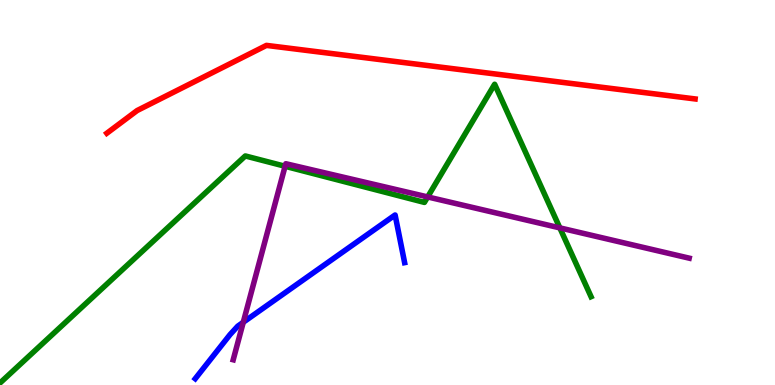[{'lines': ['blue', 'red'], 'intersections': []}, {'lines': ['green', 'red'], 'intersections': []}, {'lines': ['purple', 'red'], 'intersections': []}, {'lines': ['blue', 'green'], 'intersections': []}, {'lines': ['blue', 'purple'], 'intersections': [{'x': 3.14, 'y': 1.63}]}, {'lines': ['green', 'purple'], 'intersections': [{'x': 3.68, 'y': 5.68}, {'x': 5.52, 'y': 4.88}, {'x': 7.22, 'y': 4.08}]}]